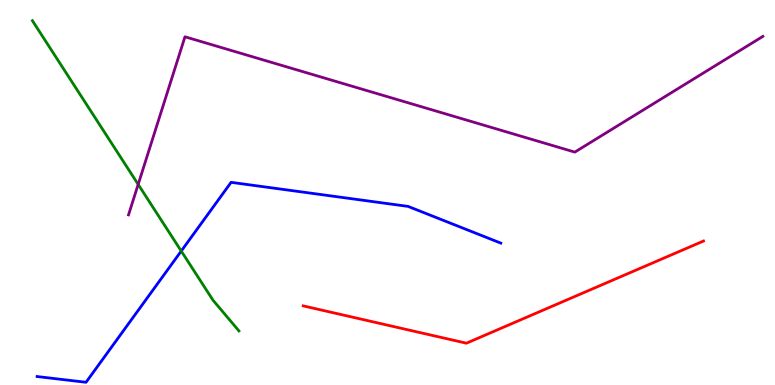[{'lines': ['blue', 'red'], 'intersections': []}, {'lines': ['green', 'red'], 'intersections': []}, {'lines': ['purple', 'red'], 'intersections': []}, {'lines': ['blue', 'green'], 'intersections': [{'x': 2.34, 'y': 3.48}]}, {'lines': ['blue', 'purple'], 'intersections': []}, {'lines': ['green', 'purple'], 'intersections': [{'x': 1.78, 'y': 5.21}]}]